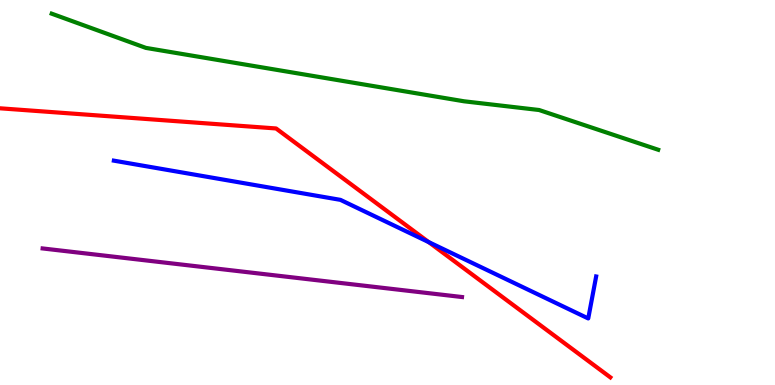[{'lines': ['blue', 'red'], 'intersections': [{'x': 5.53, 'y': 3.71}]}, {'lines': ['green', 'red'], 'intersections': []}, {'lines': ['purple', 'red'], 'intersections': []}, {'lines': ['blue', 'green'], 'intersections': []}, {'lines': ['blue', 'purple'], 'intersections': []}, {'lines': ['green', 'purple'], 'intersections': []}]